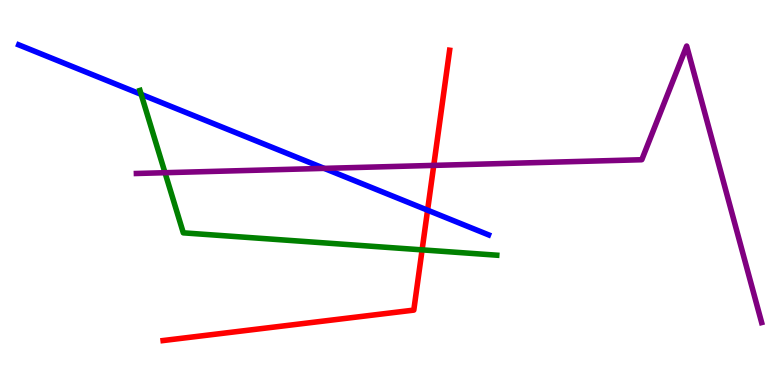[{'lines': ['blue', 'red'], 'intersections': [{'x': 5.52, 'y': 4.54}]}, {'lines': ['green', 'red'], 'intersections': [{'x': 5.45, 'y': 3.51}]}, {'lines': ['purple', 'red'], 'intersections': [{'x': 5.6, 'y': 5.7}]}, {'lines': ['blue', 'green'], 'intersections': [{'x': 1.82, 'y': 7.55}]}, {'lines': ['blue', 'purple'], 'intersections': [{'x': 4.18, 'y': 5.63}]}, {'lines': ['green', 'purple'], 'intersections': [{'x': 2.13, 'y': 5.51}]}]